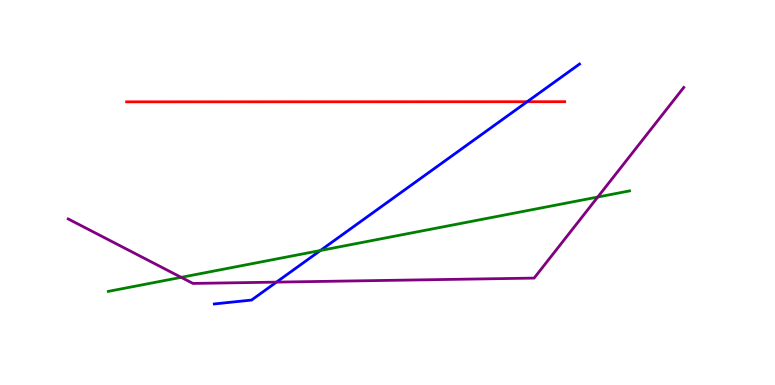[{'lines': ['blue', 'red'], 'intersections': [{'x': 6.8, 'y': 7.36}]}, {'lines': ['green', 'red'], 'intersections': []}, {'lines': ['purple', 'red'], 'intersections': []}, {'lines': ['blue', 'green'], 'intersections': [{'x': 4.13, 'y': 3.49}]}, {'lines': ['blue', 'purple'], 'intersections': [{'x': 3.57, 'y': 2.67}]}, {'lines': ['green', 'purple'], 'intersections': [{'x': 2.34, 'y': 2.8}, {'x': 7.71, 'y': 4.88}]}]